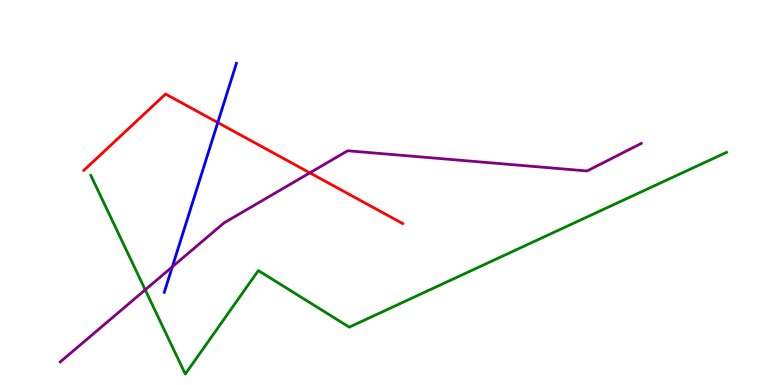[{'lines': ['blue', 'red'], 'intersections': [{'x': 2.81, 'y': 6.82}]}, {'lines': ['green', 'red'], 'intersections': []}, {'lines': ['purple', 'red'], 'intersections': [{'x': 4.0, 'y': 5.51}]}, {'lines': ['blue', 'green'], 'intersections': []}, {'lines': ['blue', 'purple'], 'intersections': [{'x': 2.22, 'y': 3.07}]}, {'lines': ['green', 'purple'], 'intersections': [{'x': 1.87, 'y': 2.47}]}]